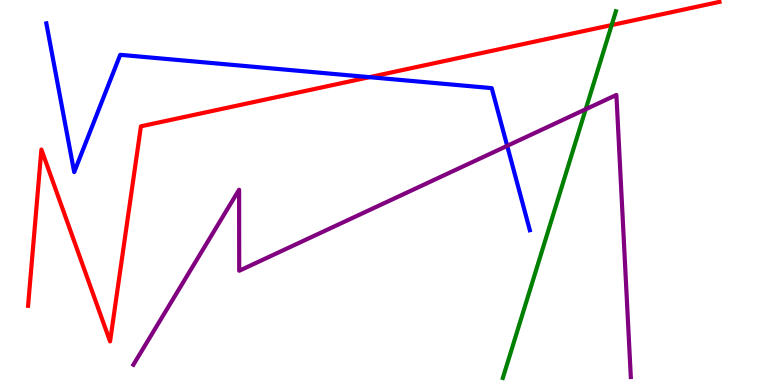[{'lines': ['blue', 'red'], 'intersections': [{'x': 4.77, 'y': 8.0}]}, {'lines': ['green', 'red'], 'intersections': [{'x': 7.89, 'y': 9.35}]}, {'lines': ['purple', 'red'], 'intersections': []}, {'lines': ['blue', 'green'], 'intersections': []}, {'lines': ['blue', 'purple'], 'intersections': [{'x': 6.54, 'y': 6.21}]}, {'lines': ['green', 'purple'], 'intersections': [{'x': 7.56, 'y': 7.16}]}]